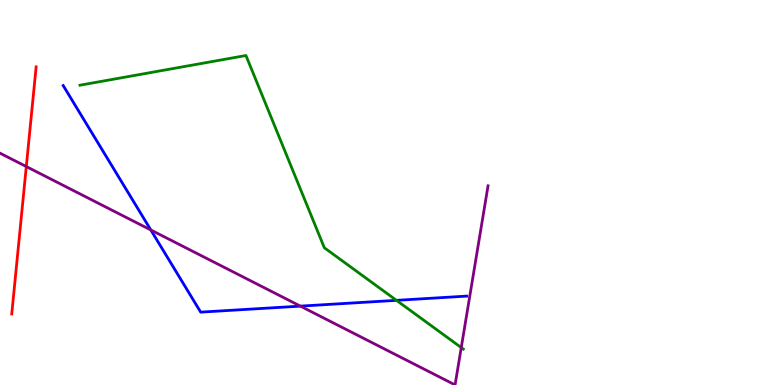[{'lines': ['blue', 'red'], 'intersections': []}, {'lines': ['green', 'red'], 'intersections': []}, {'lines': ['purple', 'red'], 'intersections': [{'x': 0.339, 'y': 5.67}]}, {'lines': ['blue', 'green'], 'intersections': [{'x': 5.12, 'y': 2.2}]}, {'lines': ['blue', 'purple'], 'intersections': [{'x': 1.95, 'y': 4.03}, {'x': 3.88, 'y': 2.05}]}, {'lines': ['green', 'purple'], 'intersections': [{'x': 5.95, 'y': 0.972}]}]